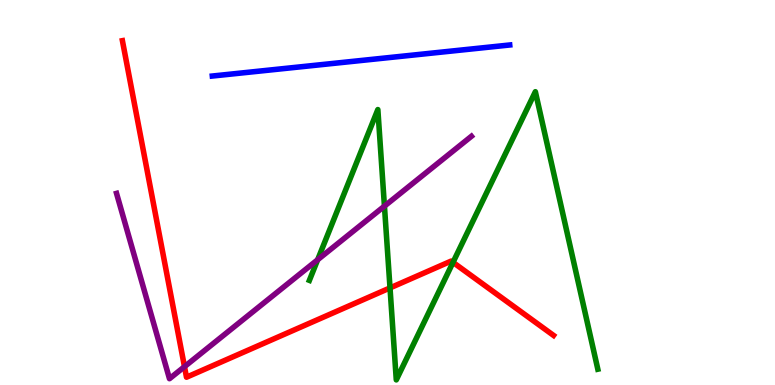[{'lines': ['blue', 'red'], 'intersections': []}, {'lines': ['green', 'red'], 'intersections': [{'x': 5.03, 'y': 2.52}, {'x': 5.85, 'y': 3.19}]}, {'lines': ['purple', 'red'], 'intersections': [{'x': 2.38, 'y': 0.476}]}, {'lines': ['blue', 'green'], 'intersections': []}, {'lines': ['blue', 'purple'], 'intersections': []}, {'lines': ['green', 'purple'], 'intersections': [{'x': 4.1, 'y': 3.25}, {'x': 4.96, 'y': 4.65}]}]